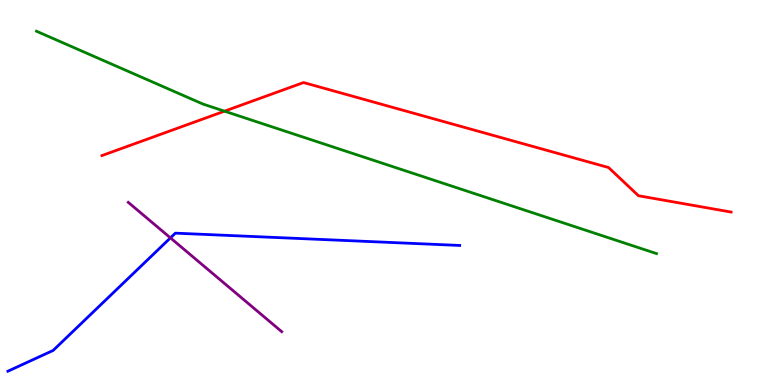[{'lines': ['blue', 'red'], 'intersections': []}, {'lines': ['green', 'red'], 'intersections': [{'x': 2.9, 'y': 7.11}]}, {'lines': ['purple', 'red'], 'intersections': []}, {'lines': ['blue', 'green'], 'intersections': []}, {'lines': ['blue', 'purple'], 'intersections': [{'x': 2.2, 'y': 3.82}]}, {'lines': ['green', 'purple'], 'intersections': []}]